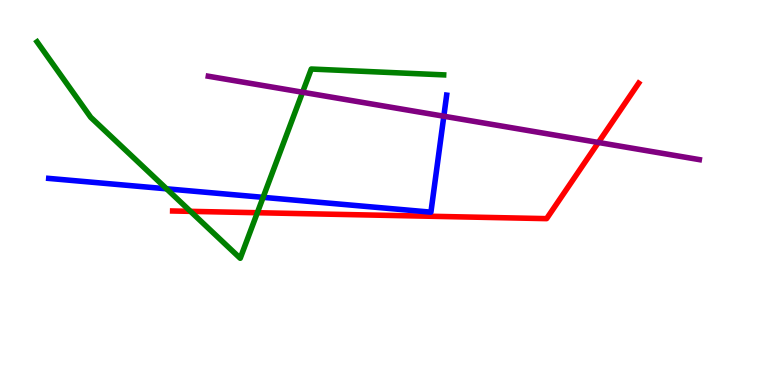[{'lines': ['blue', 'red'], 'intersections': []}, {'lines': ['green', 'red'], 'intersections': [{'x': 2.46, 'y': 4.51}, {'x': 3.32, 'y': 4.47}]}, {'lines': ['purple', 'red'], 'intersections': [{'x': 7.72, 'y': 6.3}]}, {'lines': ['blue', 'green'], 'intersections': [{'x': 2.15, 'y': 5.1}, {'x': 3.39, 'y': 4.87}]}, {'lines': ['blue', 'purple'], 'intersections': [{'x': 5.73, 'y': 6.98}]}, {'lines': ['green', 'purple'], 'intersections': [{'x': 3.9, 'y': 7.6}]}]